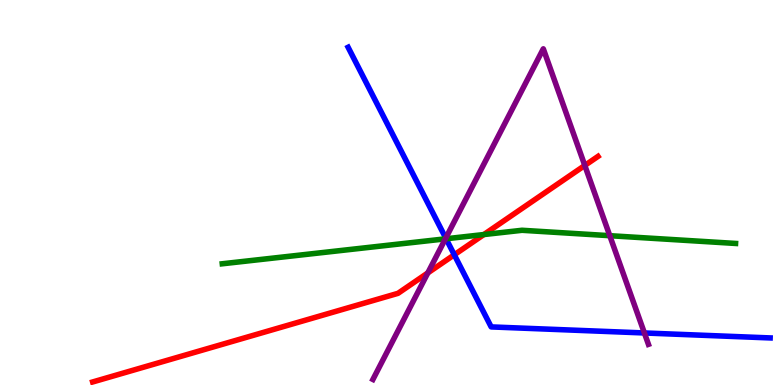[{'lines': ['blue', 'red'], 'intersections': [{'x': 5.86, 'y': 3.38}]}, {'lines': ['green', 'red'], 'intersections': [{'x': 6.24, 'y': 3.91}]}, {'lines': ['purple', 'red'], 'intersections': [{'x': 5.52, 'y': 2.91}, {'x': 7.55, 'y': 5.7}]}, {'lines': ['blue', 'green'], 'intersections': [{'x': 5.76, 'y': 3.8}]}, {'lines': ['blue', 'purple'], 'intersections': [{'x': 5.75, 'y': 3.82}, {'x': 8.31, 'y': 1.35}]}, {'lines': ['green', 'purple'], 'intersections': [{'x': 5.75, 'y': 3.8}, {'x': 7.87, 'y': 3.88}]}]